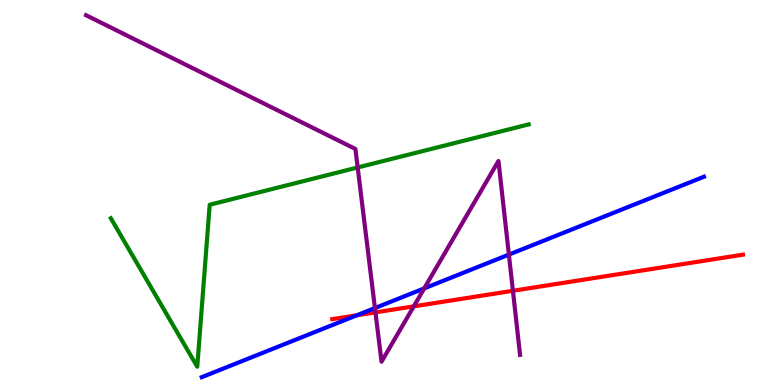[{'lines': ['blue', 'red'], 'intersections': [{'x': 4.6, 'y': 1.81}]}, {'lines': ['green', 'red'], 'intersections': []}, {'lines': ['purple', 'red'], 'intersections': [{'x': 4.84, 'y': 1.89}, {'x': 5.34, 'y': 2.04}, {'x': 6.62, 'y': 2.45}]}, {'lines': ['blue', 'green'], 'intersections': []}, {'lines': ['blue', 'purple'], 'intersections': [{'x': 4.84, 'y': 2.0}, {'x': 5.47, 'y': 2.51}, {'x': 6.57, 'y': 3.39}]}, {'lines': ['green', 'purple'], 'intersections': [{'x': 4.62, 'y': 5.65}]}]